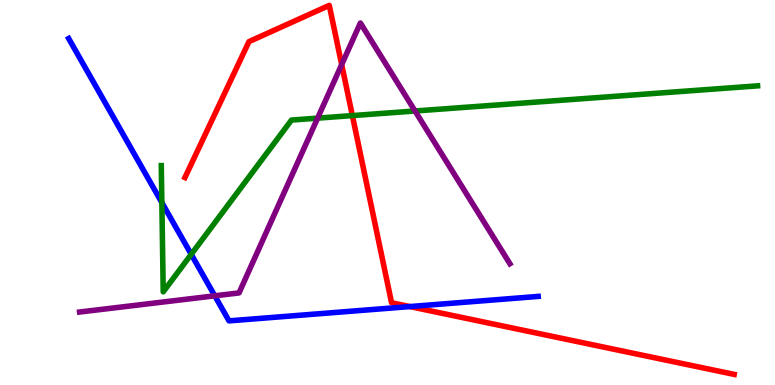[{'lines': ['blue', 'red'], 'intersections': [{'x': 5.29, 'y': 2.04}]}, {'lines': ['green', 'red'], 'intersections': [{'x': 4.55, 'y': 7.0}]}, {'lines': ['purple', 'red'], 'intersections': [{'x': 4.41, 'y': 8.32}]}, {'lines': ['blue', 'green'], 'intersections': [{'x': 2.09, 'y': 4.74}, {'x': 2.47, 'y': 3.39}]}, {'lines': ['blue', 'purple'], 'intersections': [{'x': 2.77, 'y': 2.32}]}, {'lines': ['green', 'purple'], 'intersections': [{'x': 4.1, 'y': 6.93}, {'x': 5.36, 'y': 7.12}]}]